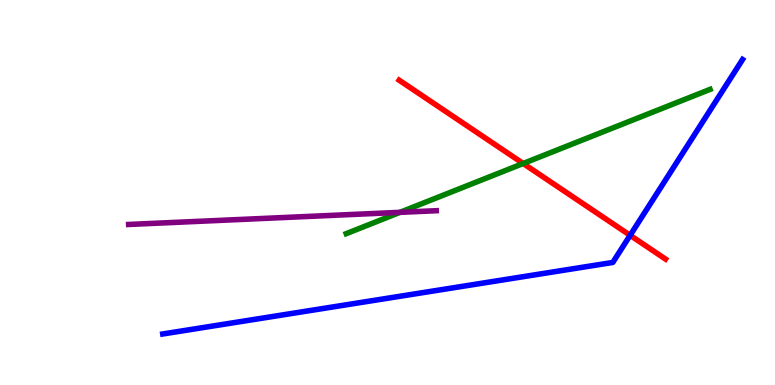[{'lines': ['blue', 'red'], 'intersections': [{'x': 8.13, 'y': 3.89}]}, {'lines': ['green', 'red'], 'intersections': [{'x': 6.75, 'y': 5.75}]}, {'lines': ['purple', 'red'], 'intersections': []}, {'lines': ['blue', 'green'], 'intersections': []}, {'lines': ['blue', 'purple'], 'intersections': []}, {'lines': ['green', 'purple'], 'intersections': [{'x': 5.16, 'y': 4.48}]}]